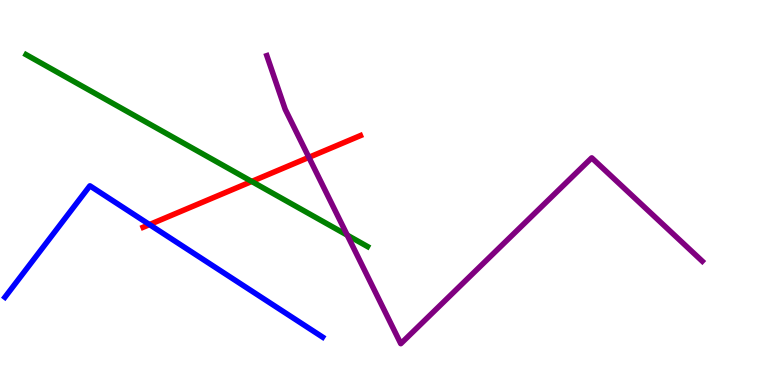[{'lines': ['blue', 'red'], 'intersections': [{'x': 1.93, 'y': 4.17}]}, {'lines': ['green', 'red'], 'intersections': [{'x': 3.25, 'y': 5.29}]}, {'lines': ['purple', 'red'], 'intersections': [{'x': 3.99, 'y': 5.91}]}, {'lines': ['blue', 'green'], 'intersections': []}, {'lines': ['blue', 'purple'], 'intersections': []}, {'lines': ['green', 'purple'], 'intersections': [{'x': 4.48, 'y': 3.89}]}]